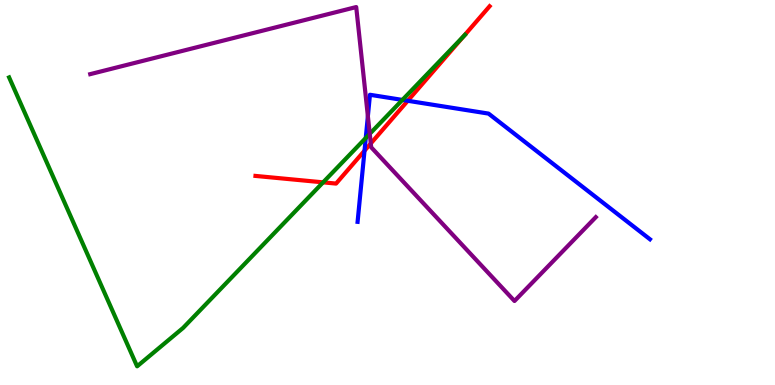[{'lines': ['blue', 'red'], 'intersections': [{'x': 4.7, 'y': 6.09}, {'x': 5.26, 'y': 7.38}]}, {'lines': ['green', 'red'], 'intersections': [{'x': 4.17, 'y': 5.26}, {'x': 5.98, 'y': 9.06}]}, {'lines': ['purple', 'red'], 'intersections': [{'x': 4.78, 'y': 6.27}]}, {'lines': ['blue', 'green'], 'intersections': [{'x': 4.72, 'y': 6.42}, {'x': 5.19, 'y': 7.4}]}, {'lines': ['blue', 'purple'], 'intersections': [{'x': 4.75, 'y': 6.98}]}, {'lines': ['green', 'purple'], 'intersections': [{'x': 4.77, 'y': 6.52}]}]